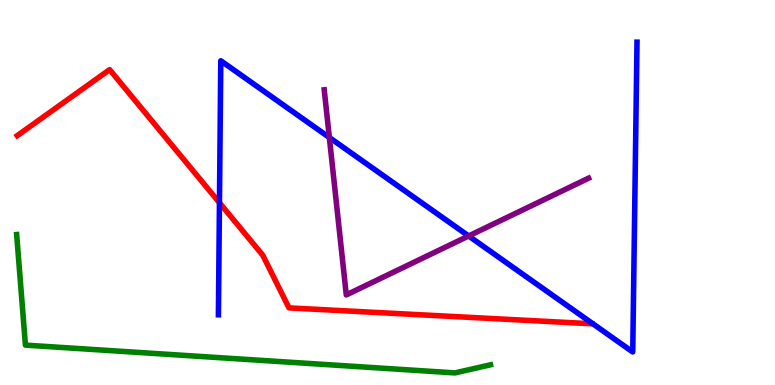[{'lines': ['blue', 'red'], 'intersections': [{'x': 2.83, 'y': 4.73}]}, {'lines': ['green', 'red'], 'intersections': []}, {'lines': ['purple', 'red'], 'intersections': []}, {'lines': ['blue', 'green'], 'intersections': []}, {'lines': ['blue', 'purple'], 'intersections': [{'x': 4.25, 'y': 6.43}, {'x': 6.05, 'y': 3.87}]}, {'lines': ['green', 'purple'], 'intersections': []}]